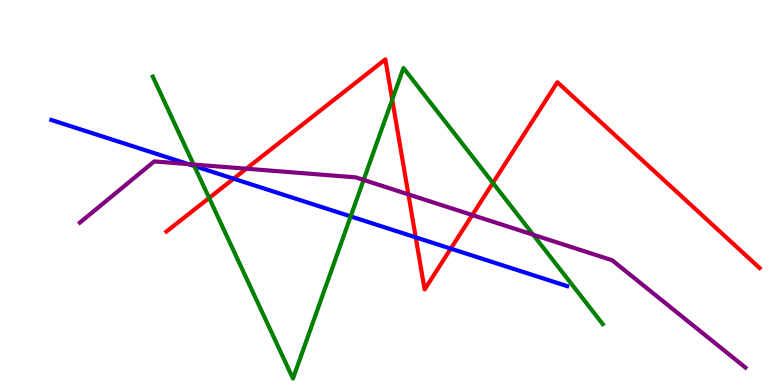[{'lines': ['blue', 'red'], 'intersections': [{'x': 3.01, 'y': 5.36}, {'x': 5.36, 'y': 3.84}, {'x': 5.82, 'y': 3.54}]}, {'lines': ['green', 'red'], 'intersections': [{'x': 2.7, 'y': 4.86}, {'x': 5.06, 'y': 7.41}, {'x': 6.36, 'y': 5.25}]}, {'lines': ['purple', 'red'], 'intersections': [{'x': 3.18, 'y': 5.62}, {'x': 5.27, 'y': 4.95}, {'x': 6.09, 'y': 4.41}]}, {'lines': ['blue', 'green'], 'intersections': [{'x': 2.51, 'y': 5.69}, {'x': 4.52, 'y': 4.38}]}, {'lines': ['blue', 'purple'], 'intersections': [{'x': 2.43, 'y': 5.74}]}, {'lines': ['green', 'purple'], 'intersections': [{'x': 2.5, 'y': 5.73}, {'x': 4.69, 'y': 5.33}, {'x': 6.88, 'y': 3.9}]}]